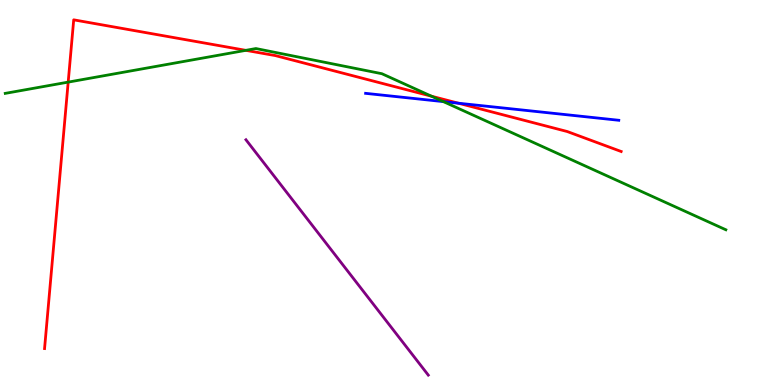[{'lines': ['blue', 'red'], 'intersections': [{'x': 5.92, 'y': 7.32}]}, {'lines': ['green', 'red'], 'intersections': [{'x': 0.88, 'y': 7.87}, {'x': 3.17, 'y': 8.69}, {'x': 5.57, 'y': 7.5}]}, {'lines': ['purple', 'red'], 'intersections': []}, {'lines': ['blue', 'green'], 'intersections': [{'x': 5.72, 'y': 7.36}]}, {'lines': ['blue', 'purple'], 'intersections': []}, {'lines': ['green', 'purple'], 'intersections': []}]